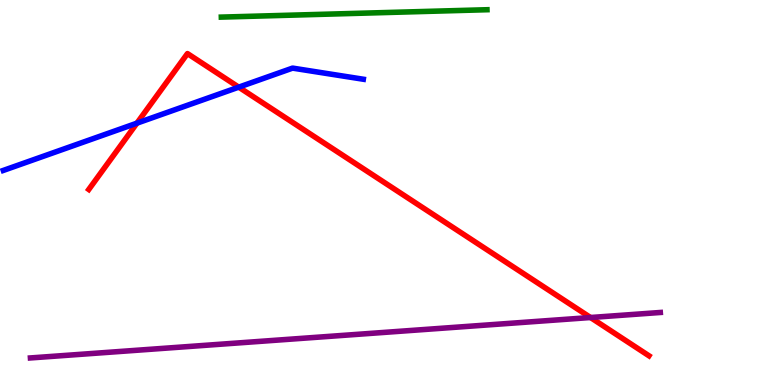[{'lines': ['blue', 'red'], 'intersections': [{'x': 1.77, 'y': 6.8}, {'x': 3.08, 'y': 7.74}]}, {'lines': ['green', 'red'], 'intersections': []}, {'lines': ['purple', 'red'], 'intersections': [{'x': 7.62, 'y': 1.75}]}, {'lines': ['blue', 'green'], 'intersections': []}, {'lines': ['blue', 'purple'], 'intersections': []}, {'lines': ['green', 'purple'], 'intersections': []}]